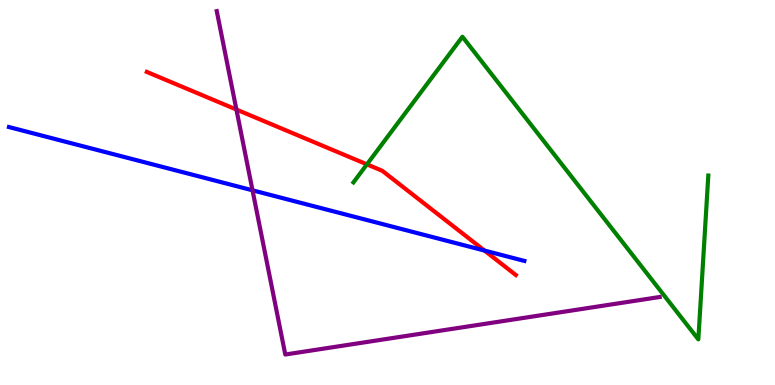[{'lines': ['blue', 'red'], 'intersections': [{'x': 6.25, 'y': 3.49}]}, {'lines': ['green', 'red'], 'intersections': [{'x': 4.73, 'y': 5.73}]}, {'lines': ['purple', 'red'], 'intersections': [{'x': 3.05, 'y': 7.15}]}, {'lines': ['blue', 'green'], 'intersections': []}, {'lines': ['blue', 'purple'], 'intersections': [{'x': 3.26, 'y': 5.06}]}, {'lines': ['green', 'purple'], 'intersections': []}]